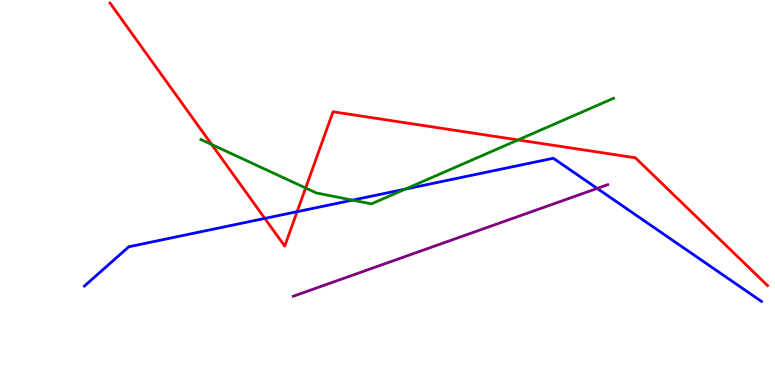[{'lines': ['blue', 'red'], 'intersections': [{'x': 3.42, 'y': 4.33}, {'x': 3.83, 'y': 4.5}]}, {'lines': ['green', 'red'], 'intersections': [{'x': 2.73, 'y': 6.25}, {'x': 3.94, 'y': 5.12}, {'x': 6.68, 'y': 6.37}]}, {'lines': ['purple', 'red'], 'intersections': []}, {'lines': ['blue', 'green'], 'intersections': [{'x': 4.55, 'y': 4.8}, {'x': 5.23, 'y': 5.09}]}, {'lines': ['blue', 'purple'], 'intersections': [{'x': 7.71, 'y': 5.11}]}, {'lines': ['green', 'purple'], 'intersections': []}]